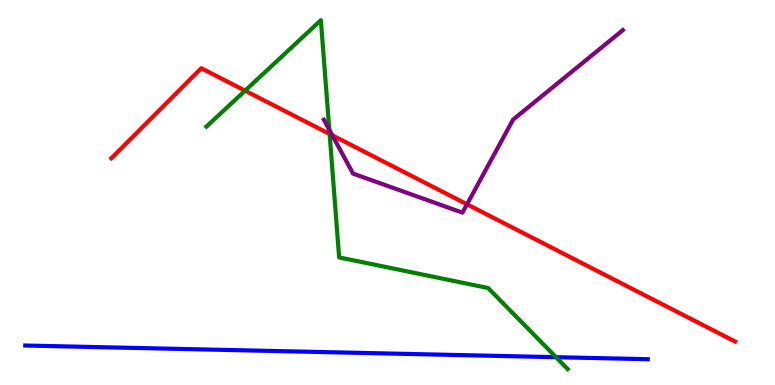[{'lines': ['blue', 'red'], 'intersections': []}, {'lines': ['green', 'red'], 'intersections': [{'x': 3.16, 'y': 7.64}, {'x': 4.25, 'y': 6.52}]}, {'lines': ['purple', 'red'], 'intersections': [{'x': 4.29, 'y': 6.49}, {'x': 6.03, 'y': 4.69}]}, {'lines': ['blue', 'green'], 'intersections': [{'x': 7.17, 'y': 0.722}]}, {'lines': ['blue', 'purple'], 'intersections': []}, {'lines': ['green', 'purple'], 'intersections': [{'x': 4.25, 'y': 6.63}]}]